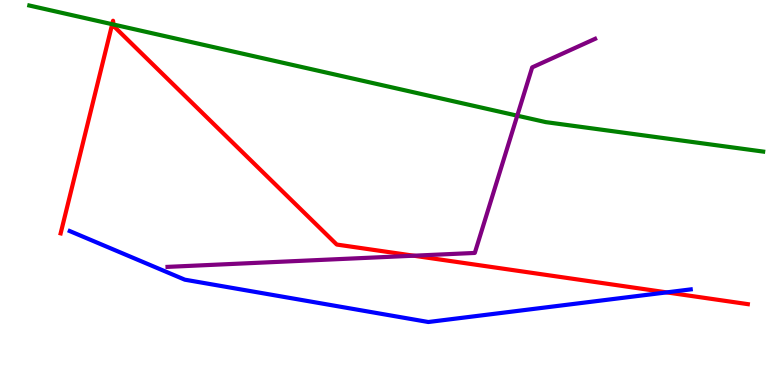[{'lines': ['blue', 'red'], 'intersections': [{'x': 8.6, 'y': 2.41}]}, {'lines': ['green', 'red'], 'intersections': [{'x': 1.45, 'y': 9.37}, {'x': 1.46, 'y': 9.36}]}, {'lines': ['purple', 'red'], 'intersections': [{'x': 5.34, 'y': 3.36}]}, {'lines': ['blue', 'green'], 'intersections': []}, {'lines': ['blue', 'purple'], 'intersections': []}, {'lines': ['green', 'purple'], 'intersections': [{'x': 6.67, 'y': 7.0}]}]